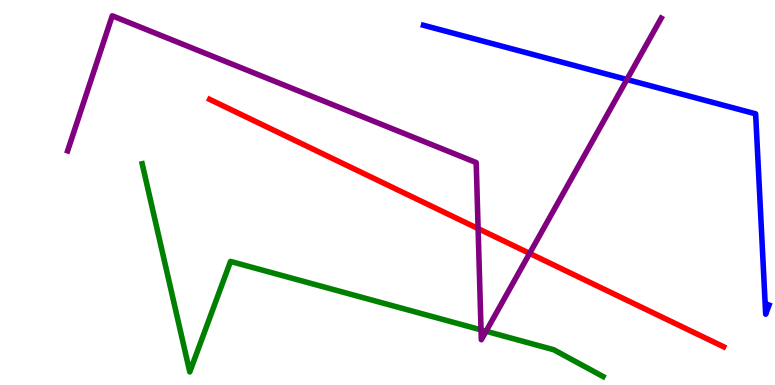[{'lines': ['blue', 'red'], 'intersections': []}, {'lines': ['green', 'red'], 'intersections': []}, {'lines': ['purple', 'red'], 'intersections': [{'x': 6.17, 'y': 4.06}, {'x': 6.83, 'y': 3.42}]}, {'lines': ['blue', 'green'], 'intersections': []}, {'lines': ['blue', 'purple'], 'intersections': [{'x': 8.09, 'y': 7.93}]}, {'lines': ['green', 'purple'], 'intersections': [{'x': 6.21, 'y': 1.43}, {'x': 6.27, 'y': 1.4}]}]